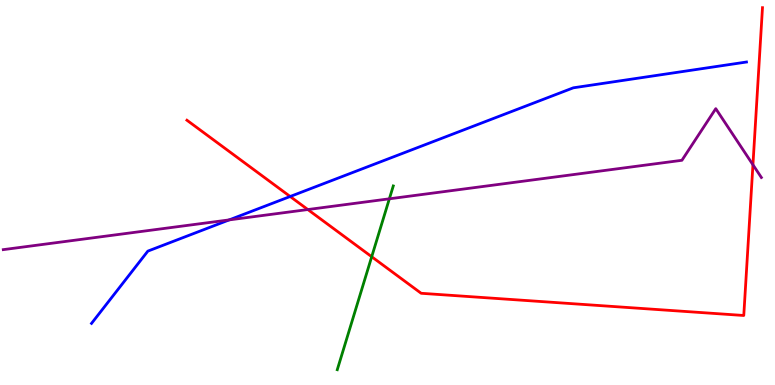[{'lines': ['blue', 'red'], 'intersections': [{'x': 3.74, 'y': 4.9}]}, {'lines': ['green', 'red'], 'intersections': [{'x': 4.8, 'y': 3.33}]}, {'lines': ['purple', 'red'], 'intersections': [{'x': 3.97, 'y': 4.56}, {'x': 9.72, 'y': 5.72}]}, {'lines': ['blue', 'green'], 'intersections': []}, {'lines': ['blue', 'purple'], 'intersections': [{'x': 2.96, 'y': 4.29}]}, {'lines': ['green', 'purple'], 'intersections': [{'x': 5.02, 'y': 4.84}]}]